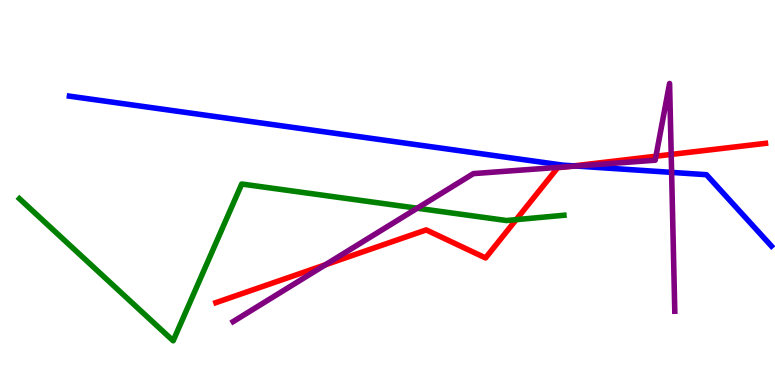[{'lines': ['blue', 'red'], 'intersections': [{'x': 7.4, 'y': 5.69}]}, {'lines': ['green', 'red'], 'intersections': [{'x': 6.66, 'y': 4.3}]}, {'lines': ['purple', 'red'], 'intersections': [{'x': 4.2, 'y': 3.12}, {'x': 7.3, 'y': 5.67}, {'x': 8.46, 'y': 5.94}, {'x': 8.66, 'y': 5.99}]}, {'lines': ['blue', 'green'], 'intersections': []}, {'lines': ['blue', 'purple'], 'intersections': [{'x': 7.44, 'y': 5.69}, {'x': 8.67, 'y': 5.52}]}, {'lines': ['green', 'purple'], 'intersections': [{'x': 5.38, 'y': 4.59}]}]